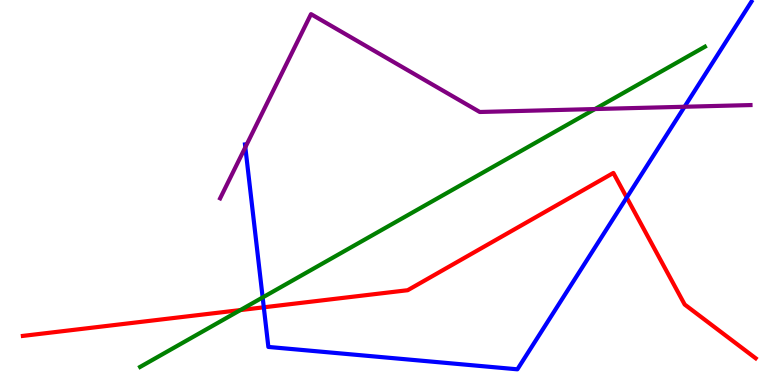[{'lines': ['blue', 'red'], 'intersections': [{'x': 3.4, 'y': 2.02}, {'x': 8.09, 'y': 4.87}]}, {'lines': ['green', 'red'], 'intersections': [{'x': 3.1, 'y': 1.95}]}, {'lines': ['purple', 'red'], 'intersections': []}, {'lines': ['blue', 'green'], 'intersections': [{'x': 3.39, 'y': 2.27}]}, {'lines': ['blue', 'purple'], 'intersections': [{'x': 3.17, 'y': 6.17}, {'x': 8.83, 'y': 7.23}]}, {'lines': ['green', 'purple'], 'intersections': [{'x': 7.68, 'y': 7.17}]}]